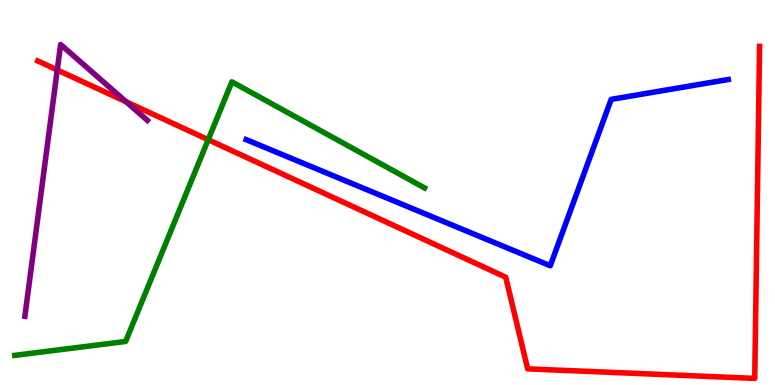[{'lines': ['blue', 'red'], 'intersections': []}, {'lines': ['green', 'red'], 'intersections': [{'x': 2.69, 'y': 6.37}]}, {'lines': ['purple', 'red'], 'intersections': [{'x': 0.739, 'y': 8.18}, {'x': 1.63, 'y': 7.36}]}, {'lines': ['blue', 'green'], 'intersections': []}, {'lines': ['blue', 'purple'], 'intersections': []}, {'lines': ['green', 'purple'], 'intersections': []}]